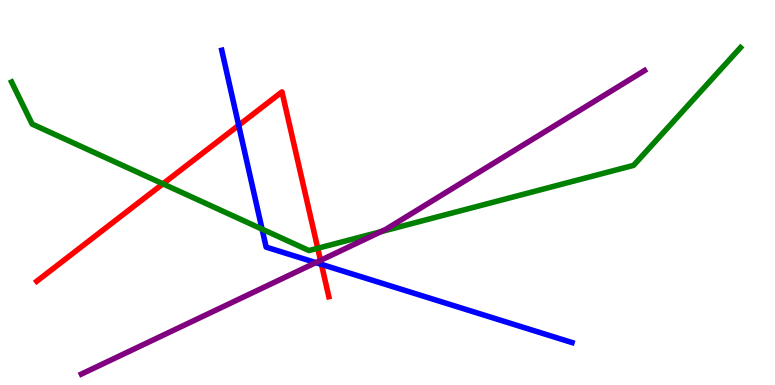[{'lines': ['blue', 'red'], 'intersections': [{'x': 3.08, 'y': 6.75}, {'x': 4.15, 'y': 3.13}]}, {'lines': ['green', 'red'], 'intersections': [{'x': 2.1, 'y': 5.23}, {'x': 4.1, 'y': 3.55}]}, {'lines': ['purple', 'red'], 'intersections': [{'x': 4.14, 'y': 3.24}]}, {'lines': ['blue', 'green'], 'intersections': [{'x': 3.38, 'y': 4.05}]}, {'lines': ['blue', 'purple'], 'intersections': [{'x': 4.08, 'y': 3.18}]}, {'lines': ['green', 'purple'], 'intersections': [{'x': 4.91, 'y': 3.98}]}]